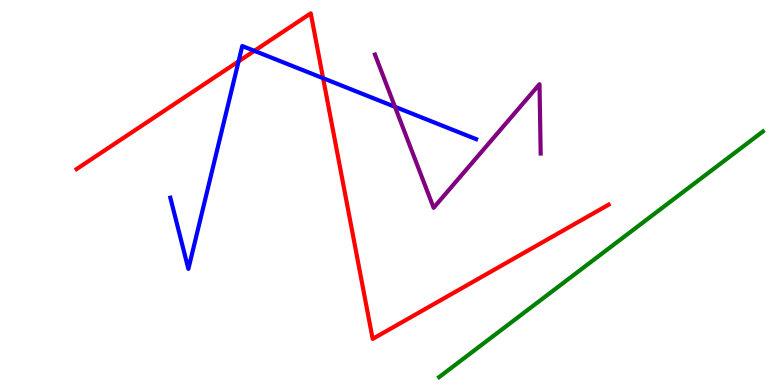[{'lines': ['blue', 'red'], 'intersections': [{'x': 3.08, 'y': 8.41}, {'x': 3.28, 'y': 8.68}, {'x': 4.17, 'y': 7.97}]}, {'lines': ['green', 'red'], 'intersections': []}, {'lines': ['purple', 'red'], 'intersections': []}, {'lines': ['blue', 'green'], 'intersections': []}, {'lines': ['blue', 'purple'], 'intersections': [{'x': 5.1, 'y': 7.23}]}, {'lines': ['green', 'purple'], 'intersections': []}]